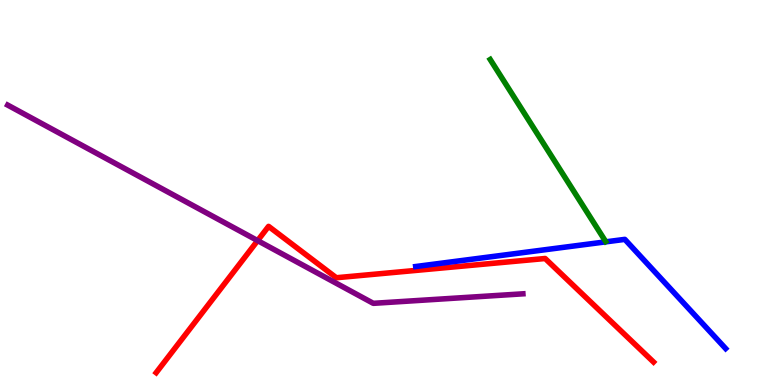[{'lines': ['blue', 'red'], 'intersections': []}, {'lines': ['green', 'red'], 'intersections': []}, {'lines': ['purple', 'red'], 'intersections': [{'x': 3.32, 'y': 3.75}]}, {'lines': ['blue', 'green'], 'intersections': []}, {'lines': ['blue', 'purple'], 'intersections': []}, {'lines': ['green', 'purple'], 'intersections': []}]